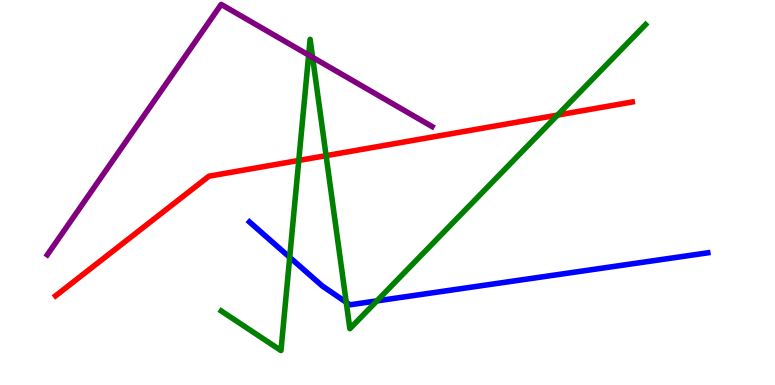[{'lines': ['blue', 'red'], 'intersections': []}, {'lines': ['green', 'red'], 'intersections': [{'x': 3.86, 'y': 5.83}, {'x': 4.21, 'y': 5.96}, {'x': 7.19, 'y': 7.01}]}, {'lines': ['purple', 'red'], 'intersections': []}, {'lines': ['blue', 'green'], 'intersections': [{'x': 3.74, 'y': 3.32}, {'x': 4.47, 'y': 2.15}, {'x': 4.86, 'y': 2.18}]}, {'lines': ['blue', 'purple'], 'intersections': []}, {'lines': ['green', 'purple'], 'intersections': [{'x': 3.98, 'y': 8.57}, {'x': 4.03, 'y': 8.51}]}]